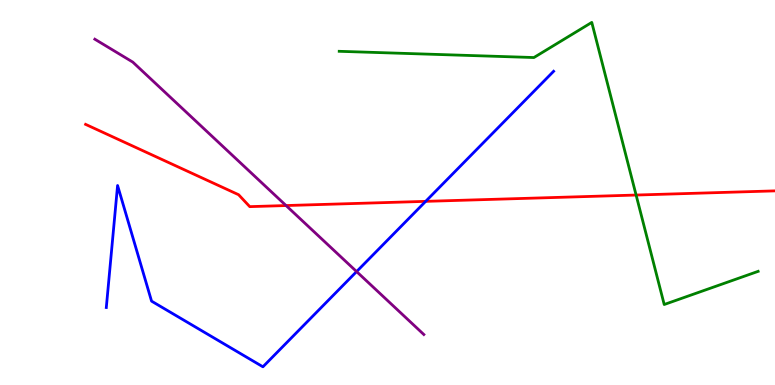[{'lines': ['blue', 'red'], 'intersections': [{'x': 5.49, 'y': 4.77}]}, {'lines': ['green', 'red'], 'intersections': [{'x': 8.21, 'y': 4.93}]}, {'lines': ['purple', 'red'], 'intersections': [{'x': 3.69, 'y': 4.66}]}, {'lines': ['blue', 'green'], 'intersections': []}, {'lines': ['blue', 'purple'], 'intersections': [{'x': 4.6, 'y': 2.95}]}, {'lines': ['green', 'purple'], 'intersections': []}]